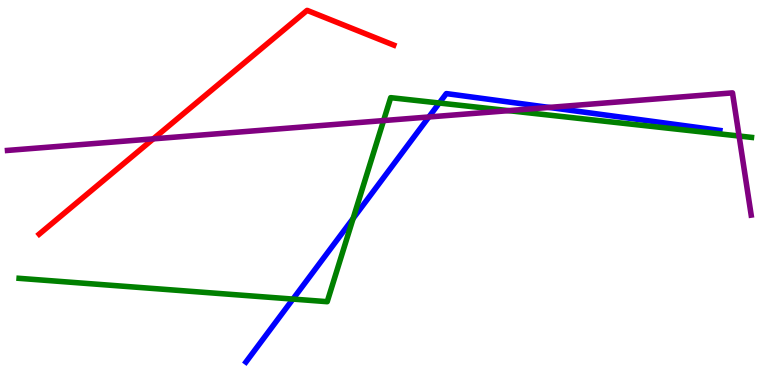[{'lines': ['blue', 'red'], 'intersections': []}, {'lines': ['green', 'red'], 'intersections': []}, {'lines': ['purple', 'red'], 'intersections': [{'x': 1.98, 'y': 6.39}]}, {'lines': ['blue', 'green'], 'intersections': [{'x': 3.78, 'y': 2.23}, {'x': 4.56, 'y': 4.33}, {'x': 5.67, 'y': 7.32}]}, {'lines': ['blue', 'purple'], 'intersections': [{'x': 5.53, 'y': 6.96}, {'x': 7.09, 'y': 7.21}]}, {'lines': ['green', 'purple'], 'intersections': [{'x': 4.95, 'y': 6.87}, {'x': 6.56, 'y': 7.13}, {'x': 9.54, 'y': 6.47}]}]